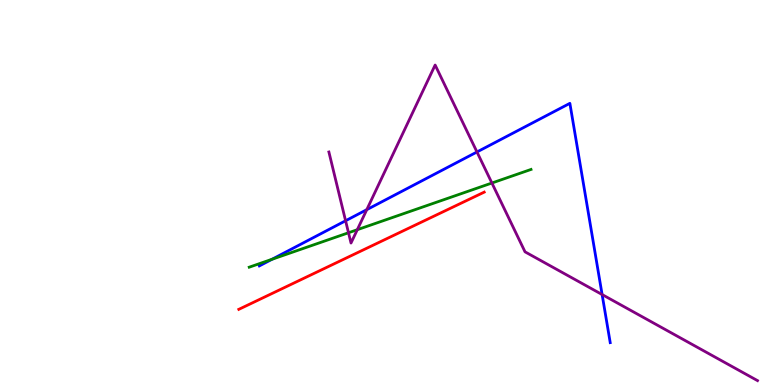[{'lines': ['blue', 'red'], 'intersections': []}, {'lines': ['green', 'red'], 'intersections': []}, {'lines': ['purple', 'red'], 'intersections': []}, {'lines': ['blue', 'green'], 'intersections': [{'x': 3.51, 'y': 3.27}]}, {'lines': ['blue', 'purple'], 'intersections': [{'x': 4.46, 'y': 4.27}, {'x': 4.73, 'y': 4.55}, {'x': 6.15, 'y': 6.05}, {'x': 7.77, 'y': 2.35}]}, {'lines': ['green', 'purple'], 'intersections': [{'x': 4.5, 'y': 3.95}, {'x': 4.61, 'y': 4.03}, {'x': 6.35, 'y': 5.25}]}]